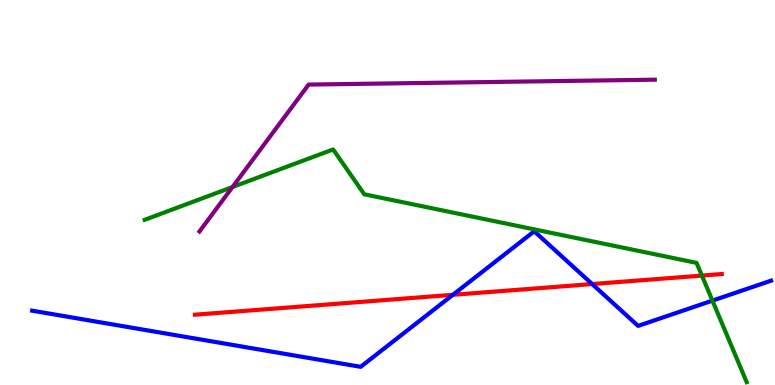[{'lines': ['blue', 'red'], 'intersections': [{'x': 5.84, 'y': 2.34}, {'x': 7.64, 'y': 2.62}]}, {'lines': ['green', 'red'], 'intersections': [{'x': 9.06, 'y': 2.84}]}, {'lines': ['purple', 'red'], 'intersections': []}, {'lines': ['blue', 'green'], 'intersections': [{'x': 9.19, 'y': 2.19}]}, {'lines': ['blue', 'purple'], 'intersections': []}, {'lines': ['green', 'purple'], 'intersections': [{'x': 3.0, 'y': 5.14}]}]